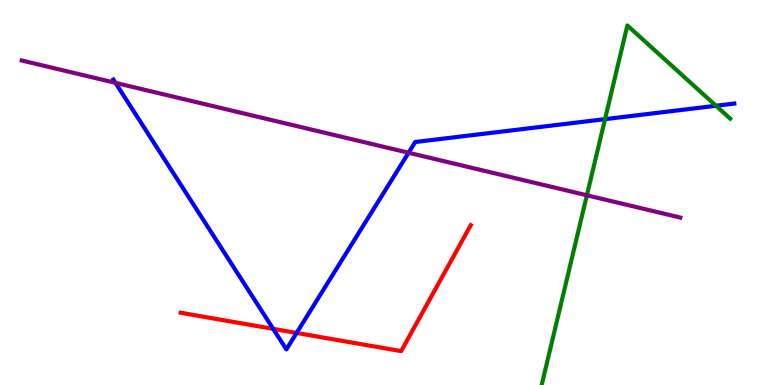[{'lines': ['blue', 'red'], 'intersections': [{'x': 3.53, 'y': 1.46}, {'x': 3.83, 'y': 1.35}]}, {'lines': ['green', 'red'], 'intersections': []}, {'lines': ['purple', 'red'], 'intersections': []}, {'lines': ['blue', 'green'], 'intersections': [{'x': 7.81, 'y': 6.91}, {'x': 9.24, 'y': 7.25}]}, {'lines': ['blue', 'purple'], 'intersections': [{'x': 1.49, 'y': 7.85}, {'x': 5.27, 'y': 6.03}]}, {'lines': ['green', 'purple'], 'intersections': [{'x': 7.57, 'y': 4.93}]}]